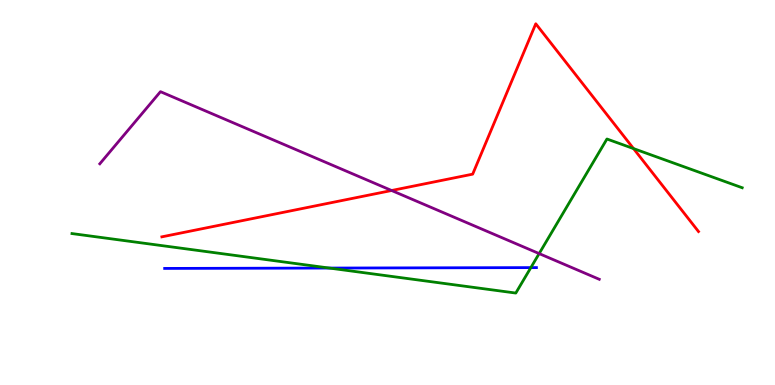[{'lines': ['blue', 'red'], 'intersections': []}, {'lines': ['green', 'red'], 'intersections': [{'x': 8.17, 'y': 6.14}]}, {'lines': ['purple', 'red'], 'intersections': [{'x': 5.05, 'y': 5.05}]}, {'lines': ['blue', 'green'], 'intersections': [{'x': 4.25, 'y': 3.04}, {'x': 6.85, 'y': 3.05}]}, {'lines': ['blue', 'purple'], 'intersections': []}, {'lines': ['green', 'purple'], 'intersections': [{'x': 6.96, 'y': 3.41}]}]